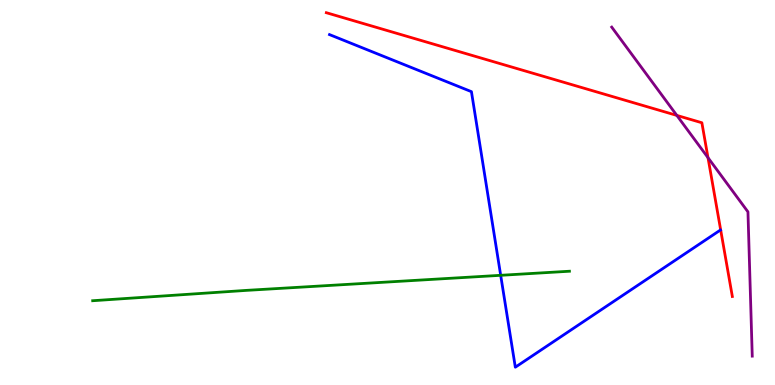[{'lines': ['blue', 'red'], 'intersections': []}, {'lines': ['green', 'red'], 'intersections': []}, {'lines': ['purple', 'red'], 'intersections': [{'x': 8.73, 'y': 7.0}, {'x': 9.14, 'y': 5.9}]}, {'lines': ['blue', 'green'], 'intersections': [{'x': 6.46, 'y': 2.85}]}, {'lines': ['blue', 'purple'], 'intersections': []}, {'lines': ['green', 'purple'], 'intersections': []}]